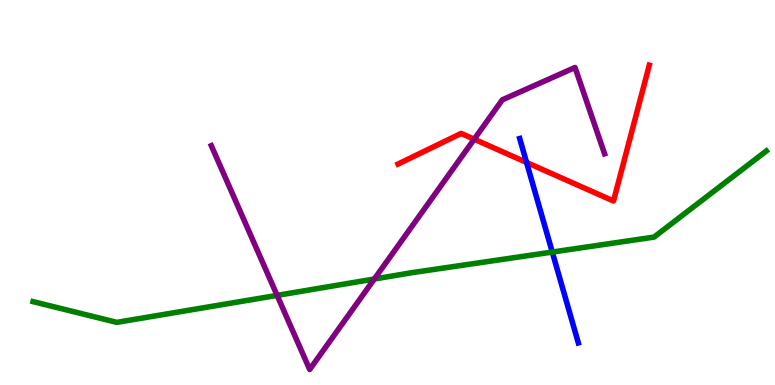[{'lines': ['blue', 'red'], 'intersections': [{'x': 6.79, 'y': 5.78}]}, {'lines': ['green', 'red'], 'intersections': []}, {'lines': ['purple', 'red'], 'intersections': [{'x': 6.12, 'y': 6.38}]}, {'lines': ['blue', 'green'], 'intersections': [{'x': 7.13, 'y': 3.45}]}, {'lines': ['blue', 'purple'], 'intersections': []}, {'lines': ['green', 'purple'], 'intersections': [{'x': 3.58, 'y': 2.33}, {'x': 4.83, 'y': 2.75}]}]